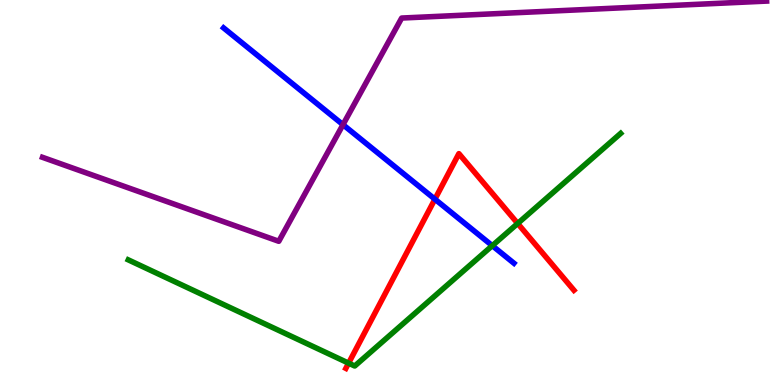[{'lines': ['blue', 'red'], 'intersections': [{'x': 5.61, 'y': 4.83}]}, {'lines': ['green', 'red'], 'intersections': [{'x': 4.5, 'y': 0.567}, {'x': 6.68, 'y': 4.2}]}, {'lines': ['purple', 'red'], 'intersections': []}, {'lines': ['blue', 'green'], 'intersections': [{'x': 6.35, 'y': 3.62}]}, {'lines': ['blue', 'purple'], 'intersections': [{'x': 4.43, 'y': 6.76}]}, {'lines': ['green', 'purple'], 'intersections': []}]